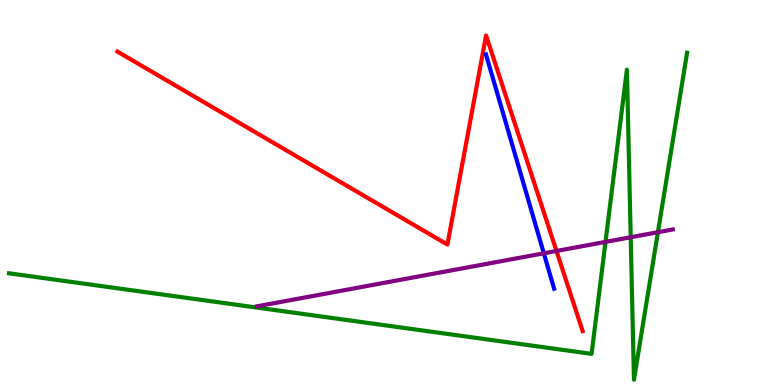[{'lines': ['blue', 'red'], 'intersections': []}, {'lines': ['green', 'red'], 'intersections': []}, {'lines': ['purple', 'red'], 'intersections': [{'x': 7.18, 'y': 3.48}]}, {'lines': ['blue', 'green'], 'intersections': []}, {'lines': ['blue', 'purple'], 'intersections': [{'x': 7.02, 'y': 3.42}]}, {'lines': ['green', 'purple'], 'intersections': [{'x': 7.81, 'y': 3.72}, {'x': 8.14, 'y': 3.84}, {'x': 8.49, 'y': 3.97}]}]